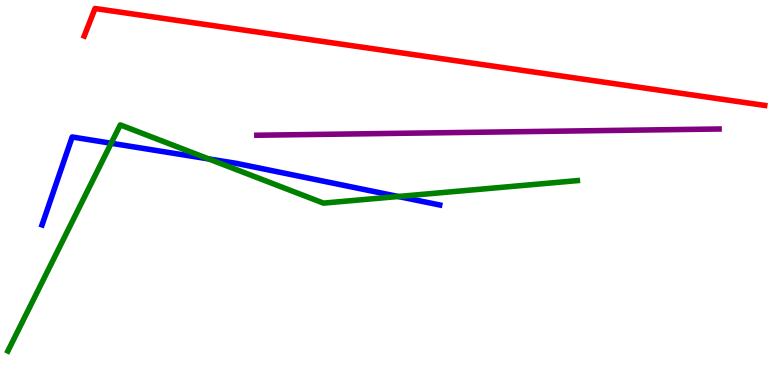[{'lines': ['blue', 'red'], 'intersections': []}, {'lines': ['green', 'red'], 'intersections': []}, {'lines': ['purple', 'red'], 'intersections': []}, {'lines': ['blue', 'green'], 'intersections': [{'x': 1.43, 'y': 6.28}, {'x': 2.69, 'y': 5.87}, {'x': 5.14, 'y': 4.9}]}, {'lines': ['blue', 'purple'], 'intersections': []}, {'lines': ['green', 'purple'], 'intersections': []}]